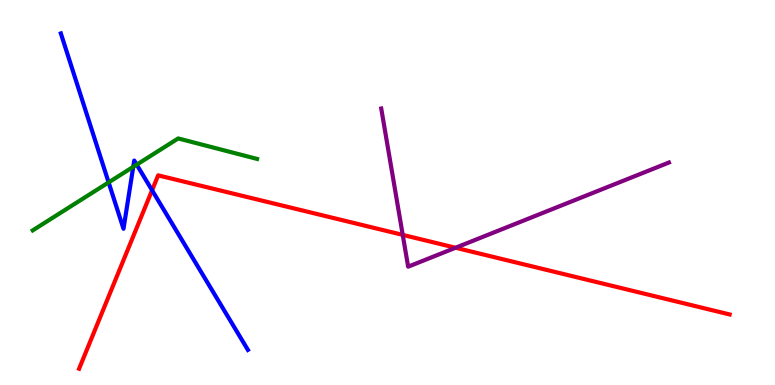[{'lines': ['blue', 'red'], 'intersections': [{'x': 1.96, 'y': 5.06}]}, {'lines': ['green', 'red'], 'intersections': []}, {'lines': ['purple', 'red'], 'intersections': [{'x': 5.2, 'y': 3.9}, {'x': 5.88, 'y': 3.57}]}, {'lines': ['blue', 'green'], 'intersections': [{'x': 1.4, 'y': 5.26}, {'x': 1.72, 'y': 5.67}, {'x': 1.76, 'y': 5.72}]}, {'lines': ['blue', 'purple'], 'intersections': []}, {'lines': ['green', 'purple'], 'intersections': []}]